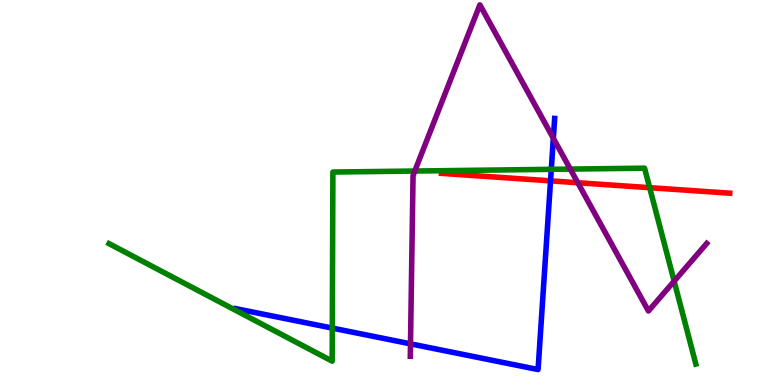[{'lines': ['blue', 'red'], 'intersections': [{'x': 7.1, 'y': 5.3}]}, {'lines': ['green', 'red'], 'intersections': [{'x': 8.38, 'y': 5.13}]}, {'lines': ['purple', 'red'], 'intersections': [{'x': 7.46, 'y': 5.25}]}, {'lines': ['blue', 'green'], 'intersections': [{'x': 4.29, 'y': 1.48}, {'x': 7.11, 'y': 5.6}]}, {'lines': ['blue', 'purple'], 'intersections': [{'x': 5.3, 'y': 1.07}, {'x': 7.14, 'y': 6.41}]}, {'lines': ['green', 'purple'], 'intersections': [{'x': 5.35, 'y': 5.56}, {'x': 7.36, 'y': 5.61}, {'x': 8.7, 'y': 2.7}]}]